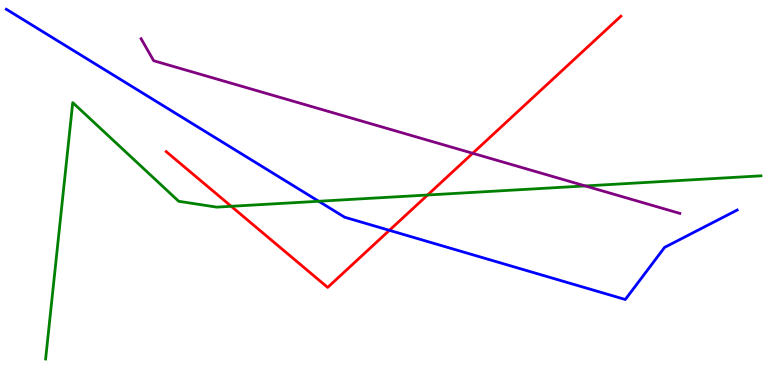[{'lines': ['blue', 'red'], 'intersections': [{'x': 5.02, 'y': 4.02}]}, {'lines': ['green', 'red'], 'intersections': [{'x': 2.98, 'y': 4.64}, {'x': 5.52, 'y': 4.93}]}, {'lines': ['purple', 'red'], 'intersections': [{'x': 6.1, 'y': 6.02}]}, {'lines': ['blue', 'green'], 'intersections': [{'x': 4.11, 'y': 4.77}]}, {'lines': ['blue', 'purple'], 'intersections': []}, {'lines': ['green', 'purple'], 'intersections': [{'x': 7.55, 'y': 5.17}]}]